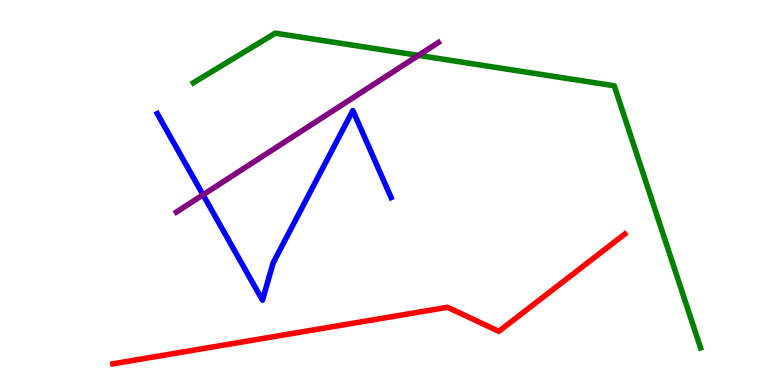[{'lines': ['blue', 'red'], 'intersections': []}, {'lines': ['green', 'red'], 'intersections': []}, {'lines': ['purple', 'red'], 'intersections': []}, {'lines': ['blue', 'green'], 'intersections': []}, {'lines': ['blue', 'purple'], 'intersections': [{'x': 2.62, 'y': 4.94}]}, {'lines': ['green', 'purple'], 'intersections': [{'x': 5.4, 'y': 8.56}]}]